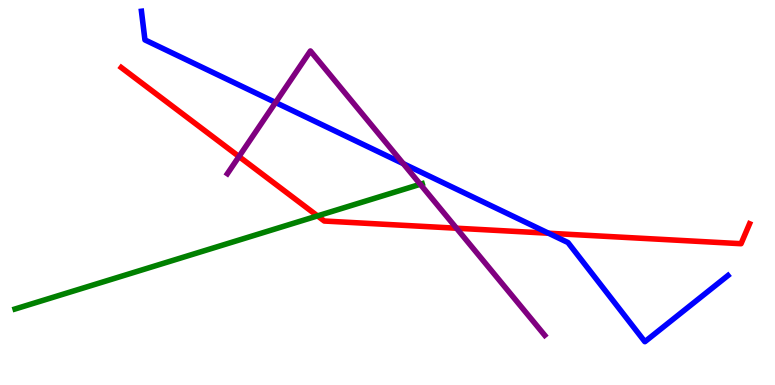[{'lines': ['blue', 'red'], 'intersections': [{'x': 7.08, 'y': 3.94}]}, {'lines': ['green', 'red'], 'intersections': [{'x': 4.1, 'y': 4.39}]}, {'lines': ['purple', 'red'], 'intersections': [{'x': 3.08, 'y': 5.93}, {'x': 5.89, 'y': 4.07}]}, {'lines': ['blue', 'green'], 'intersections': []}, {'lines': ['blue', 'purple'], 'intersections': [{'x': 3.56, 'y': 7.34}, {'x': 5.2, 'y': 5.75}]}, {'lines': ['green', 'purple'], 'intersections': [{'x': 5.42, 'y': 5.21}]}]